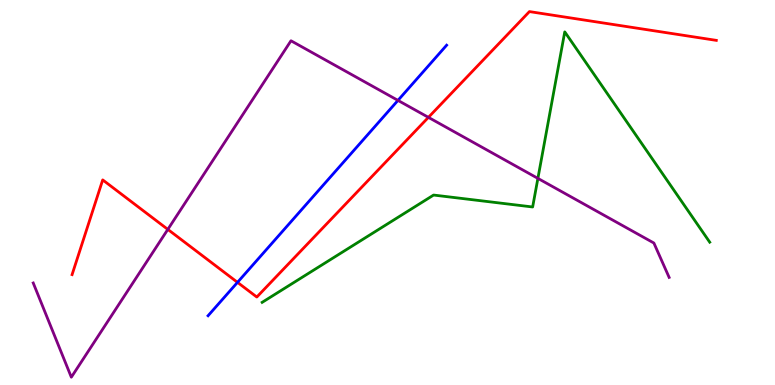[{'lines': ['blue', 'red'], 'intersections': [{'x': 3.06, 'y': 2.67}]}, {'lines': ['green', 'red'], 'intersections': []}, {'lines': ['purple', 'red'], 'intersections': [{'x': 2.17, 'y': 4.04}, {'x': 5.53, 'y': 6.95}]}, {'lines': ['blue', 'green'], 'intersections': []}, {'lines': ['blue', 'purple'], 'intersections': [{'x': 5.13, 'y': 7.39}]}, {'lines': ['green', 'purple'], 'intersections': [{'x': 6.94, 'y': 5.37}]}]